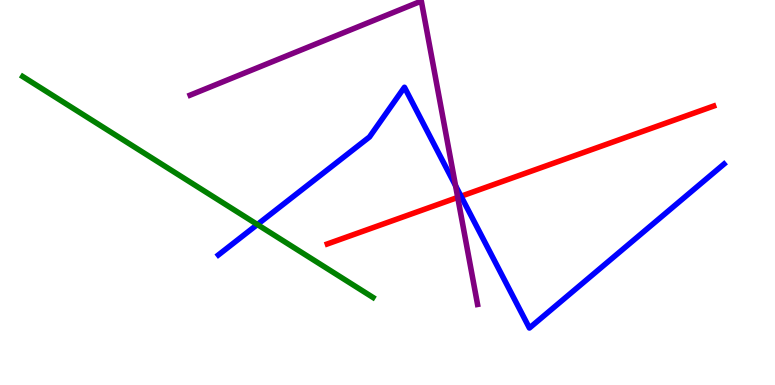[{'lines': ['blue', 'red'], 'intersections': [{'x': 5.95, 'y': 4.9}]}, {'lines': ['green', 'red'], 'intersections': []}, {'lines': ['purple', 'red'], 'intersections': [{'x': 5.91, 'y': 4.87}]}, {'lines': ['blue', 'green'], 'intersections': [{'x': 3.32, 'y': 4.17}]}, {'lines': ['blue', 'purple'], 'intersections': [{'x': 5.88, 'y': 5.18}]}, {'lines': ['green', 'purple'], 'intersections': []}]